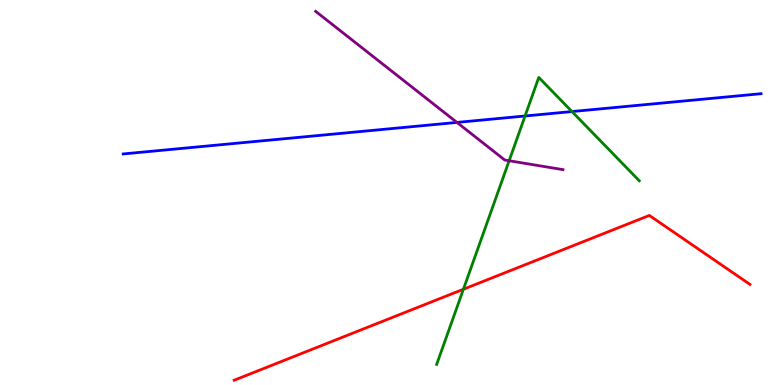[{'lines': ['blue', 'red'], 'intersections': []}, {'lines': ['green', 'red'], 'intersections': [{'x': 5.98, 'y': 2.49}]}, {'lines': ['purple', 'red'], 'intersections': []}, {'lines': ['blue', 'green'], 'intersections': [{'x': 6.78, 'y': 6.99}, {'x': 7.38, 'y': 7.1}]}, {'lines': ['blue', 'purple'], 'intersections': [{'x': 5.9, 'y': 6.82}]}, {'lines': ['green', 'purple'], 'intersections': [{'x': 6.57, 'y': 5.82}]}]